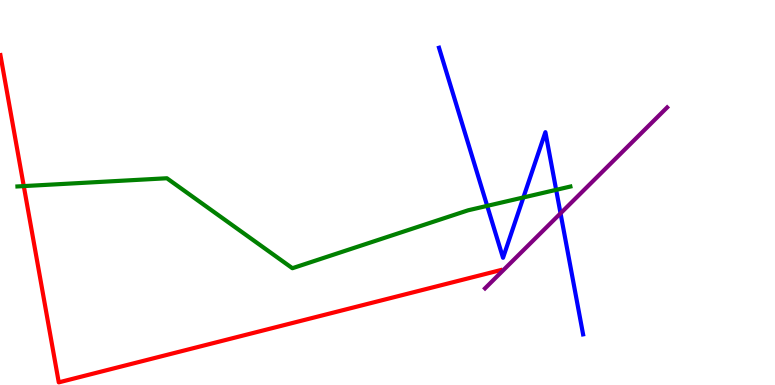[{'lines': ['blue', 'red'], 'intersections': []}, {'lines': ['green', 'red'], 'intersections': [{'x': 0.307, 'y': 5.17}]}, {'lines': ['purple', 'red'], 'intersections': []}, {'lines': ['blue', 'green'], 'intersections': [{'x': 6.29, 'y': 4.65}, {'x': 6.75, 'y': 4.87}, {'x': 7.18, 'y': 5.07}]}, {'lines': ['blue', 'purple'], 'intersections': [{'x': 7.23, 'y': 4.46}]}, {'lines': ['green', 'purple'], 'intersections': []}]